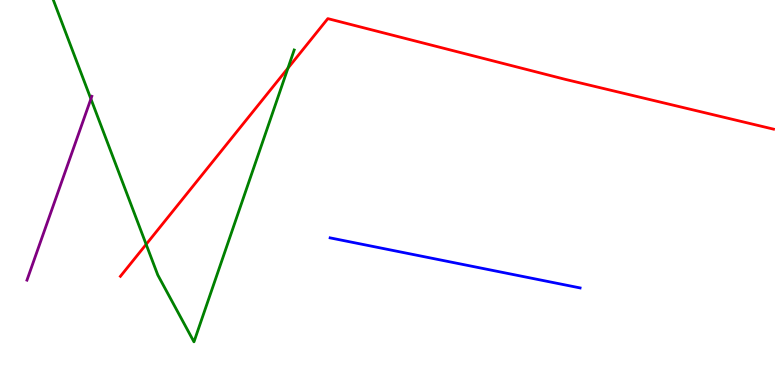[{'lines': ['blue', 'red'], 'intersections': []}, {'lines': ['green', 'red'], 'intersections': [{'x': 1.89, 'y': 3.65}, {'x': 3.72, 'y': 8.23}]}, {'lines': ['purple', 'red'], 'intersections': []}, {'lines': ['blue', 'green'], 'intersections': []}, {'lines': ['blue', 'purple'], 'intersections': []}, {'lines': ['green', 'purple'], 'intersections': [{'x': 1.17, 'y': 7.43}]}]